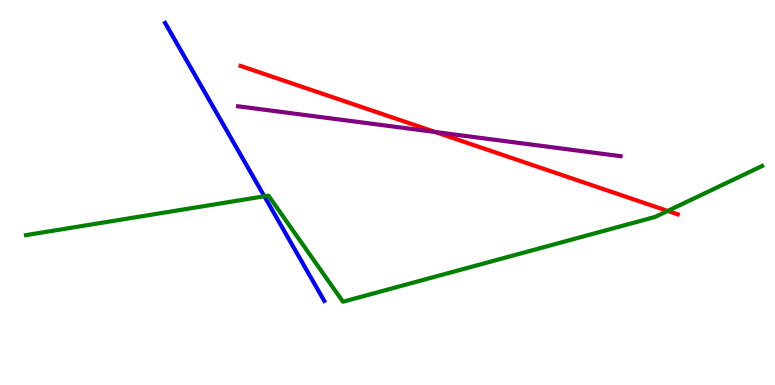[{'lines': ['blue', 'red'], 'intersections': []}, {'lines': ['green', 'red'], 'intersections': [{'x': 8.62, 'y': 4.52}]}, {'lines': ['purple', 'red'], 'intersections': [{'x': 5.62, 'y': 6.57}]}, {'lines': ['blue', 'green'], 'intersections': [{'x': 3.41, 'y': 4.9}]}, {'lines': ['blue', 'purple'], 'intersections': []}, {'lines': ['green', 'purple'], 'intersections': []}]